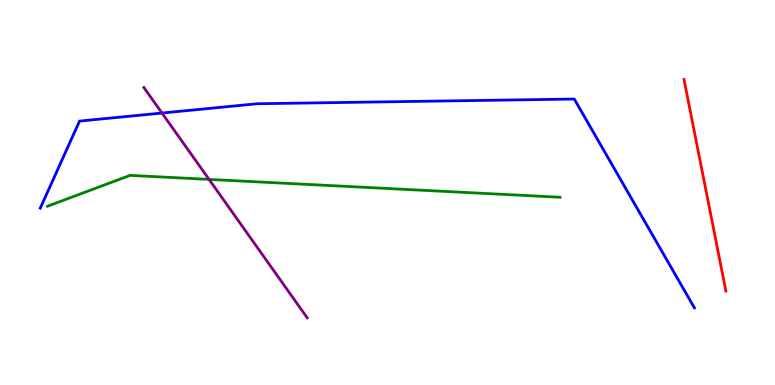[{'lines': ['blue', 'red'], 'intersections': []}, {'lines': ['green', 'red'], 'intersections': []}, {'lines': ['purple', 'red'], 'intersections': []}, {'lines': ['blue', 'green'], 'intersections': []}, {'lines': ['blue', 'purple'], 'intersections': [{'x': 2.09, 'y': 7.06}]}, {'lines': ['green', 'purple'], 'intersections': [{'x': 2.7, 'y': 5.34}]}]